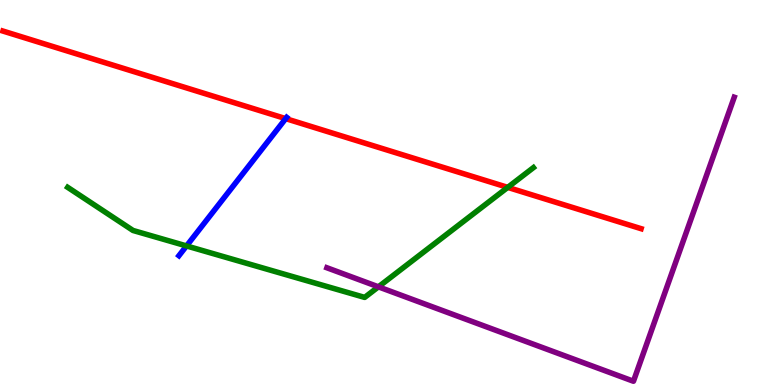[{'lines': ['blue', 'red'], 'intersections': [{'x': 3.69, 'y': 6.92}]}, {'lines': ['green', 'red'], 'intersections': [{'x': 6.55, 'y': 5.13}]}, {'lines': ['purple', 'red'], 'intersections': []}, {'lines': ['blue', 'green'], 'intersections': [{'x': 2.41, 'y': 3.61}]}, {'lines': ['blue', 'purple'], 'intersections': []}, {'lines': ['green', 'purple'], 'intersections': [{'x': 4.88, 'y': 2.55}]}]